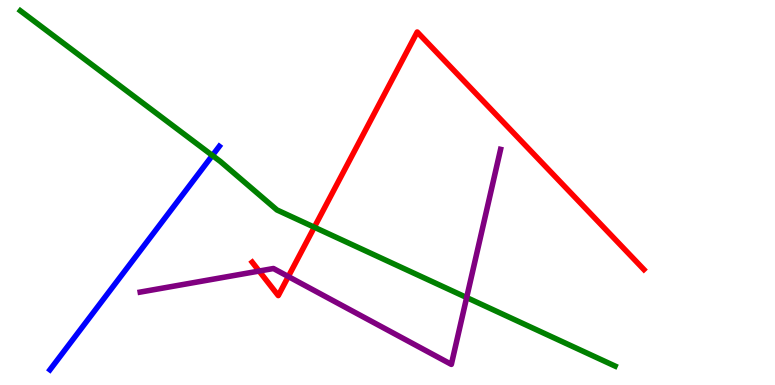[{'lines': ['blue', 'red'], 'intersections': []}, {'lines': ['green', 'red'], 'intersections': [{'x': 4.06, 'y': 4.1}]}, {'lines': ['purple', 'red'], 'intersections': [{'x': 3.34, 'y': 2.96}, {'x': 3.72, 'y': 2.82}]}, {'lines': ['blue', 'green'], 'intersections': [{'x': 2.74, 'y': 5.96}]}, {'lines': ['blue', 'purple'], 'intersections': []}, {'lines': ['green', 'purple'], 'intersections': [{'x': 6.02, 'y': 2.27}]}]